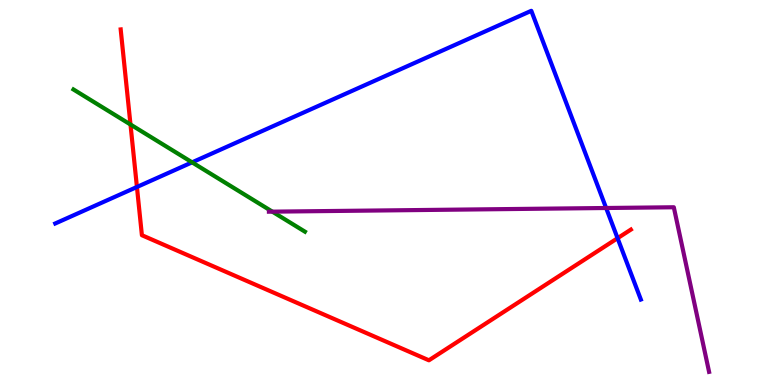[{'lines': ['blue', 'red'], 'intersections': [{'x': 1.77, 'y': 5.14}, {'x': 7.97, 'y': 3.81}]}, {'lines': ['green', 'red'], 'intersections': [{'x': 1.68, 'y': 6.77}]}, {'lines': ['purple', 'red'], 'intersections': []}, {'lines': ['blue', 'green'], 'intersections': [{'x': 2.48, 'y': 5.78}]}, {'lines': ['blue', 'purple'], 'intersections': [{'x': 7.82, 'y': 4.6}]}, {'lines': ['green', 'purple'], 'intersections': [{'x': 3.51, 'y': 4.5}]}]